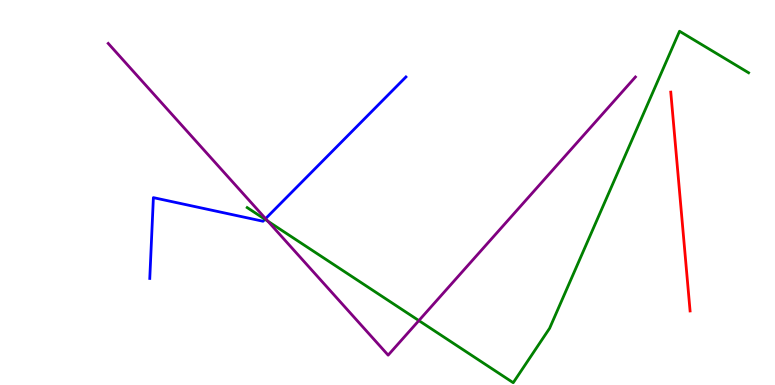[{'lines': ['blue', 'red'], 'intersections': []}, {'lines': ['green', 'red'], 'intersections': []}, {'lines': ['purple', 'red'], 'intersections': []}, {'lines': ['blue', 'green'], 'intersections': [{'x': 3.42, 'y': 4.3}]}, {'lines': ['blue', 'purple'], 'intersections': [{'x': 3.43, 'y': 4.32}]}, {'lines': ['green', 'purple'], 'intersections': [{'x': 3.46, 'y': 4.25}, {'x': 5.4, 'y': 1.67}]}]